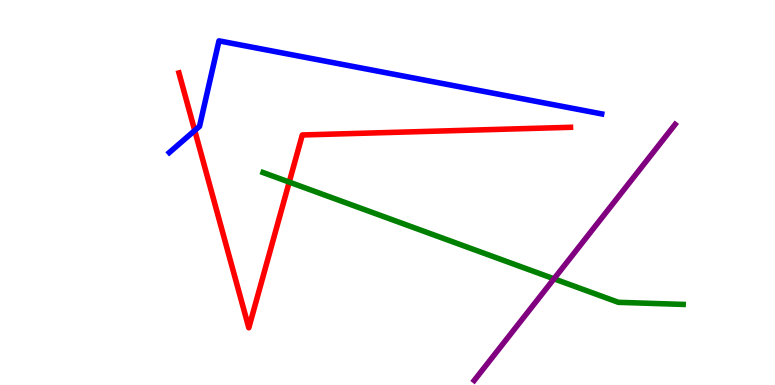[{'lines': ['blue', 'red'], 'intersections': [{'x': 2.51, 'y': 6.61}]}, {'lines': ['green', 'red'], 'intersections': [{'x': 3.73, 'y': 5.27}]}, {'lines': ['purple', 'red'], 'intersections': []}, {'lines': ['blue', 'green'], 'intersections': []}, {'lines': ['blue', 'purple'], 'intersections': []}, {'lines': ['green', 'purple'], 'intersections': [{'x': 7.15, 'y': 2.76}]}]